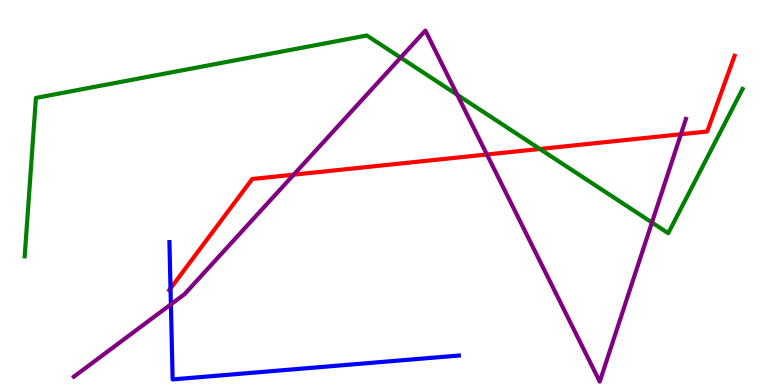[{'lines': ['blue', 'red'], 'intersections': [{'x': 2.2, 'y': 2.51}]}, {'lines': ['green', 'red'], 'intersections': [{'x': 6.97, 'y': 6.13}]}, {'lines': ['purple', 'red'], 'intersections': [{'x': 3.79, 'y': 5.46}, {'x': 6.28, 'y': 5.99}, {'x': 8.79, 'y': 6.51}]}, {'lines': ['blue', 'green'], 'intersections': []}, {'lines': ['blue', 'purple'], 'intersections': [{'x': 2.21, 'y': 2.09}]}, {'lines': ['green', 'purple'], 'intersections': [{'x': 5.17, 'y': 8.5}, {'x': 5.9, 'y': 7.54}, {'x': 8.41, 'y': 4.22}]}]